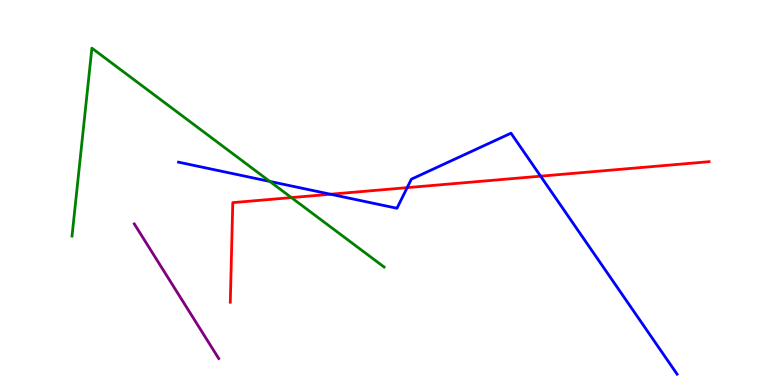[{'lines': ['blue', 'red'], 'intersections': [{'x': 4.26, 'y': 4.96}, {'x': 5.25, 'y': 5.13}, {'x': 6.98, 'y': 5.42}]}, {'lines': ['green', 'red'], 'intersections': [{'x': 3.76, 'y': 4.87}]}, {'lines': ['purple', 'red'], 'intersections': []}, {'lines': ['blue', 'green'], 'intersections': [{'x': 3.48, 'y': 5.29}]}, {'lines': ['blue', 'purple'], 'intersections': []}, {'lines': ['green', 'purple'], 'intersections': []}]